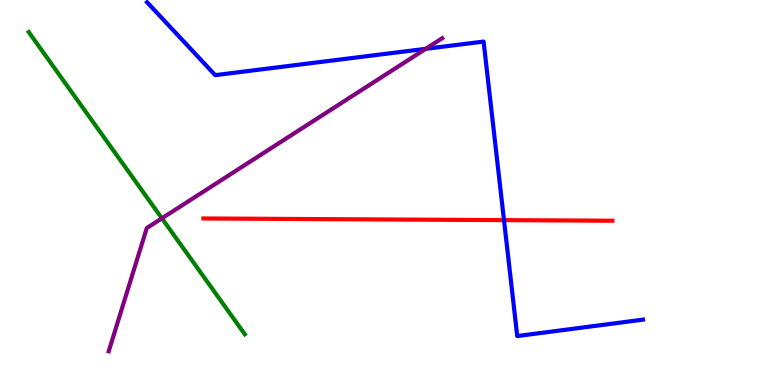[{'lines': ['blue', 'red'], 'intersections': [{'x': 6.5, 'y': 4.28}]}, {'lines': ['green', 'red'], 'intersections': []}, {'lines': ['purple', 'red'], 'intersections': []}, {'lines': ['blue', 'green'], 'intersections': []}, {'lines': ['blue', 'purple'], 'intersections': [{'x': 5.49, 'y': 8.73}]}, {'lines': ['green', 'purple'], 'intersections': [{'x': 2.09, 'y': 4.33}]}]